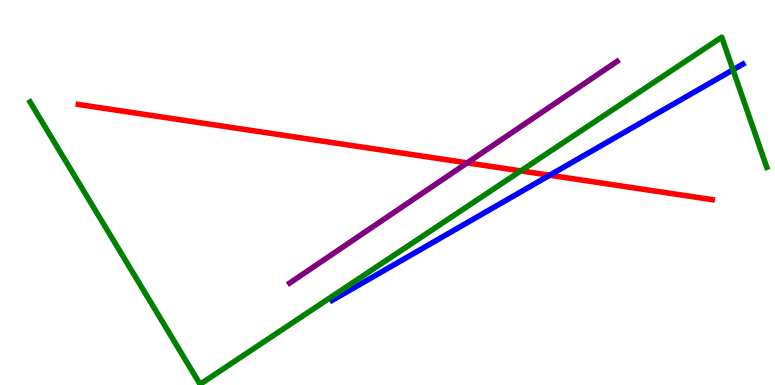[{'lines': ['blue', 'red'], 'intersections': [{'x': 7.09, 'y': 5.45}]}, {'lines': ['green', 'red'], 'intersections': [{'x': 6.72, 'y': 5.56}]}, {'lines': ['purple', 'red'], 'intersections': [{'x': 6.03, 'y': 5.77}]}, {'lines': ['blue', 'green'], 'intersections': [{'x': 9.46, 'y': 8.19}]}, {'lines': ['blue', 'purple'], 'intersections': []}, {'lines': ['green', 'purple'], 'intersections': []}]